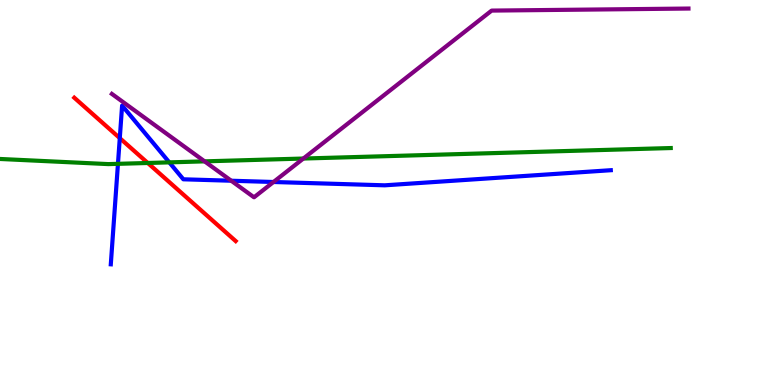[{'lines': ['blue', 'red'], 'intersections': [{'x': 1.55, 'y': 6.41}]}, {'lines': ['green', 'red'], 'intersections': [{'x': 1.91, 'y': 5.77}]}, {'lines': ['purple', 'red'], 'intersections': []}, {'lines': ['blue', 'green'], 'intersections': [{'x': 1.52, 'y': 5.74}, {'x': 2.18, 'y': 5.78}]}, {'lines': ['blue', 'purple'], 'intersections': [{'x': 2.98, 'y': 5.31}, {'x': 3.53, 'y': 5.27}]}, {'lines': ['green', 'purple'], 'intersections': [{'x': 2.64, 'y': 5.81}, {'x': 3.91, 'y': 5.88}]}]